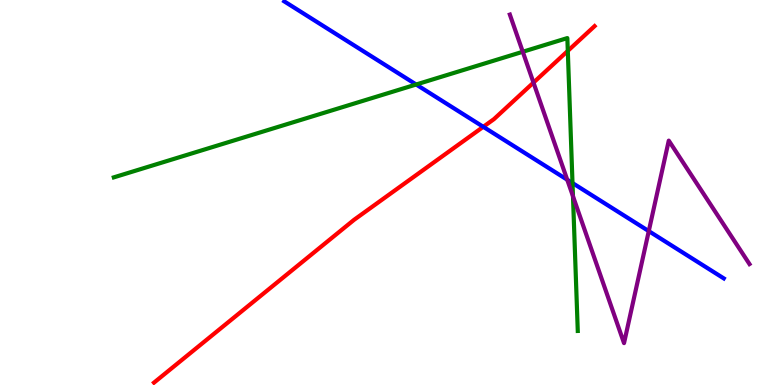[{'lines': ['blue', 'red'], 'intersections': [{'x': 6.24, 'y': 6.71}]}, {'lines': ['green', 'red'], 'intersections': [{'x': 7.33, 'y': 8.68}]}, {'lines': ['purple', 'red'], 'intersections': [{'x': 6.88, 'y': 7.85}]}, {'lines': ['blue', 'green'], 'intersections': [{'x': 5.37, 'y': 7.81}, {'x': 7.39, 'y': 5.25}]}, {'lines': ['blue', 'purple'], 'intersections': [{'x': 7.32, 'y': 5.33}, {'x': 8.37, 'y': 4.0}]}, {'lines': ['green', 'purple'], 'intersections': [{'x': 6.75, 'y': 8.66}, {'x': 7.39, 'y': 4.9}]}]